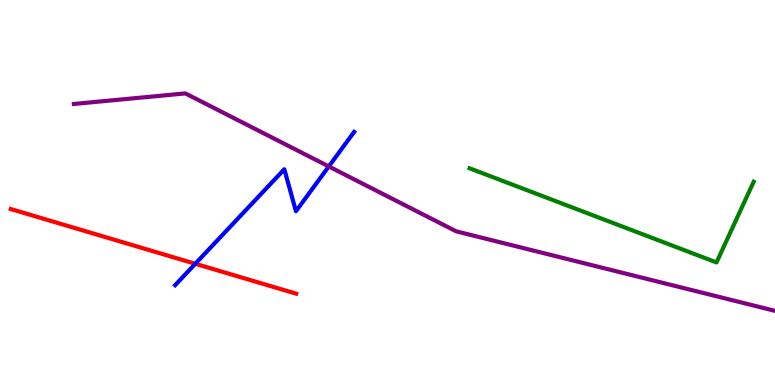[{'lines': ['blue', 'red'], 'intersections': [{'x': 2.52, 'y': 3.15}]}, {'lines': ['green', 'red'], 'intersections': []}, {'lines': ['purple', 'red'], 'intersections': []}, {'lines': ['blue', 'green'], 'intersections': []}, {'lines': ['blue', 'purple'], 'intersections': [{'x': 4.24, 'y': 5.68}]}, {'lines': ['green', 'purple'], 'intersections': []}]